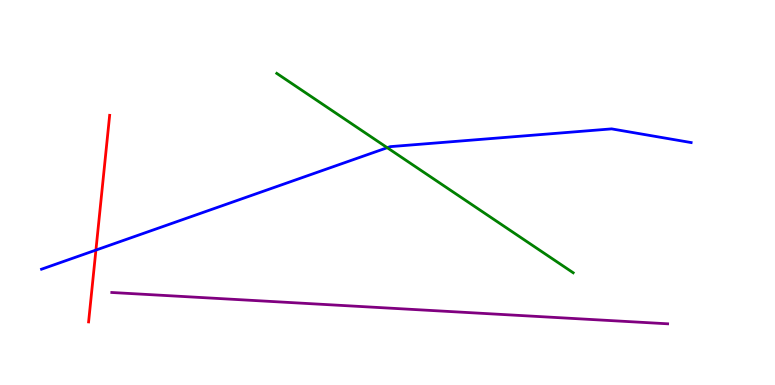[{'lines': ['blue', 'red'], 'intersections': [{'x': 1.24, 'y': 3.5}]}, {'lines': ['green', 'red'], 'intersections': []}, {'lines': ['purple', 'red'], 'intersections': []}, {'lines': ['blue', 'green'], 'intersections': [{'x': 5.0, 'y': 6.16}]}, {'lines': ['blue', 'purple'], 'intersections': []}, {'lines': ['green', 'purple'], 'intersections': []}]